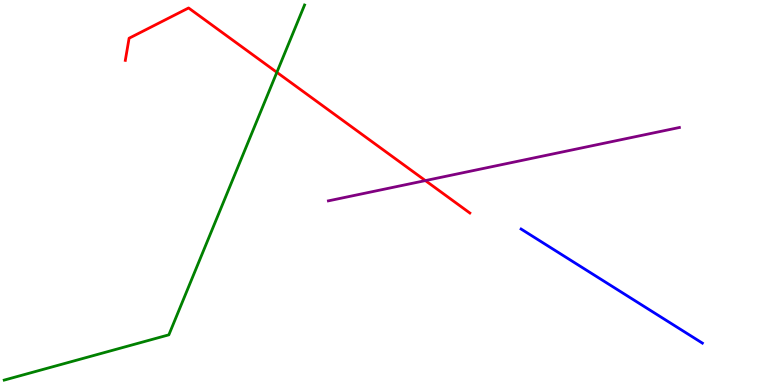[{'lines': ['blue', 'red'], 'intersections': []}, {'lines': ['green', 'red'], 'intersections': [{'x': 3.57, 'y': 8.12}]}, {'lines': ['purple', 'red'], 'intersections': [{'x': 5.49, 'y': 5.31}]}, {'lines': ['blue', 'green'], 'intersections': []}, {'lines': ['blue', 'purple'], 'intersections': []}, {'lines': ['green', 'purple'], 'intersections': []}]